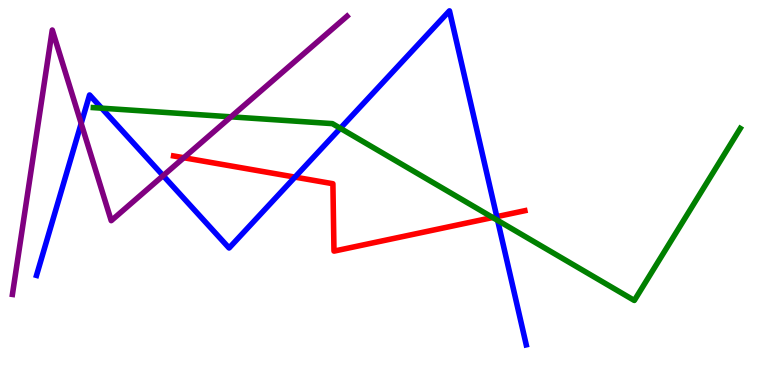[{'lines': ['blue', 'red'], 'intersections': [{'x': 3.81, 'y': 5.4}, {'x': 6.41, 'y': 4.37}]}, {'lines': ['green', 'red'], 'intersections': [{'x': 6.36, 'y': 4.35}]}, {'lines': ['purple', 'red'], 'intersections': [{'x': 2.37, 'y': 5.9}]}, {'lines': ['blue', 'green'], 'intersections': [{'x': 1.31, 'y': 7.19}, {'x': 4.39, 'y': 6.67}, {'x': 6.42, 'y': 4.28}]}, {'lines': ['blue', 'purple'], 'intersections': [{'x': 1.05, 'y': 6.79}, {'x': 2.11, 'y': 5.44}]}, {'lines': ['green', 'purple'], 'intersections': [{'x': 2.98, 'y': 6.97}]}]